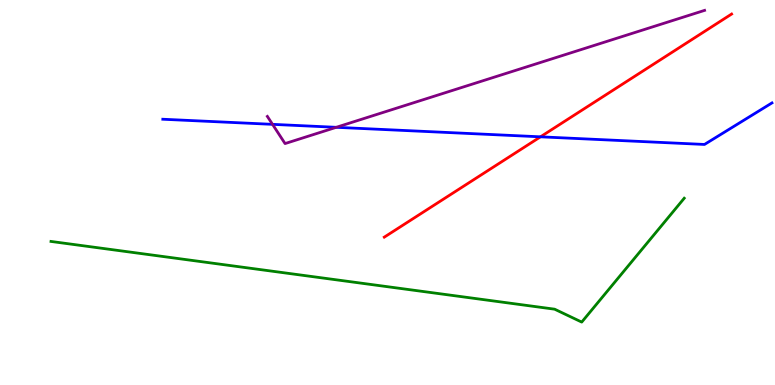[{'lines': ['blue', 'red'], 'intersections': [{'x': 6.97, 'y': 6.45}]}, {'lines': ['green', 'red'], 'intersections': []}, {'lines': ['purple', 'red'], 'intersections': []}, {'lines': ['blue', 'green'], 'intersections': []}, {'lines': ['blue', 'purple'], 'intersections': [{'x': 3.52, 'y': 6.77}, {'x': 4.34, 'y': 6.69}]}, {'lines': ['green', 'purple'], 'intersections': []}]